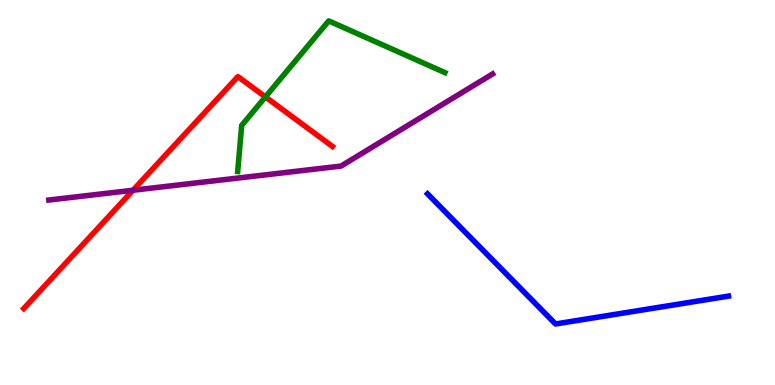[{'lines': ['blue', 'red'], 'intersections': []}, {'lines': ['green', 'red'], 'intersections': [{'x': 3.42, 'y': 7.48}]}, {'lines': ['purple', 'red'], 'intersections': [{'x': 1.72, 'y': 5.06}]}, {'lines': ['blue', 'green'], 'intersections': []}, {'lines': ['blue', 'purple'], 'intersections': []}, {'lines': ['green', 'purple'], 'intersections': []}]